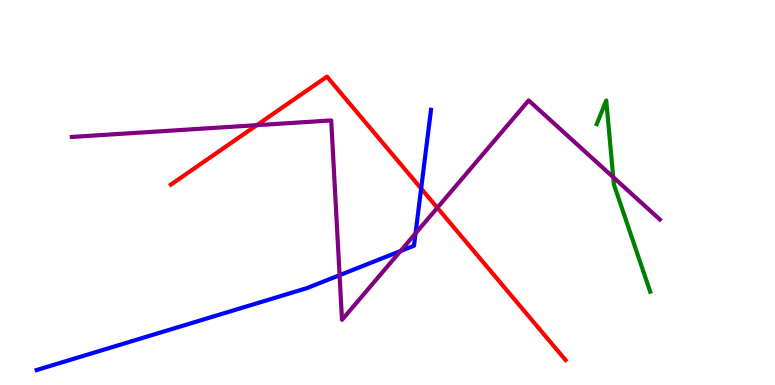[{'lines': ['blue', 'red'], 'intersections': [{'x': 5.43, 'y': 5.1}]}, {'lines': ['green', 'red'], 'intersections': []}, {'lines': ['purple', 'red'], 'intersections': [{'x': 3.31, 'y': 6.75}, {'x': 5.64, 'y': 4.6}]}, {'lines': ['blue', 'green'], 'intersections': []}, {'lines': ['blue', 'purple'], 'intersections': [{'x': 4.38, 'y': 2.85}, {'x': 5.17, 'y': 3.48}, {'x': 5.36, 'y': 3.94}]}, {'lines': ['green', 'purple'], 'intersections': [{'x': 7.91, 'y': 5.4}]}]